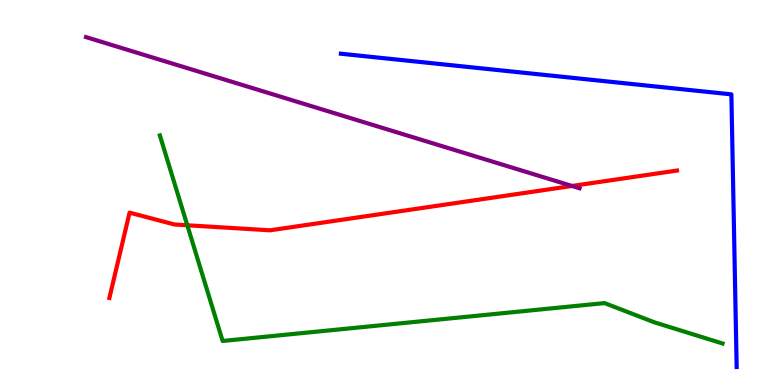[{'lines': ['blue', 'red'], 'intersections': []}, {'lines': ['green', 'red'], 'intersections': [{'x': 2.42, 'y': 4.15}]}, {'lines': ['purple', 'red'], 'intersections': [{'x': 7.38, 'y': 5.17}]}, {'lines': ['blue', 'green'], 'intersections': []}, {'lines': ['blue', 'purple'], 'intersections': []}, {'lines': ['green', 'purple'], 'intersections': []}]